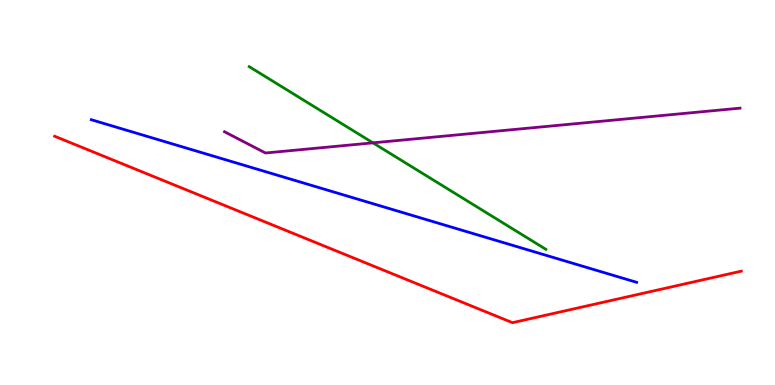[{'lines': ['blue', 'red'], 'intersections': []}, {'lines': ['green', 'red'], 'intersections': []}, {'lines': ['purple', 'red'], 'intersections': []}, {'lines': ['blue', 'green'], 'intersections': []}, {'lines': ['blue', 'purple'], 'intersections': []}, {'lines': ['green', 'purple'], 'intersections': [{'x': 4.81, 'y': 6.29}]}]